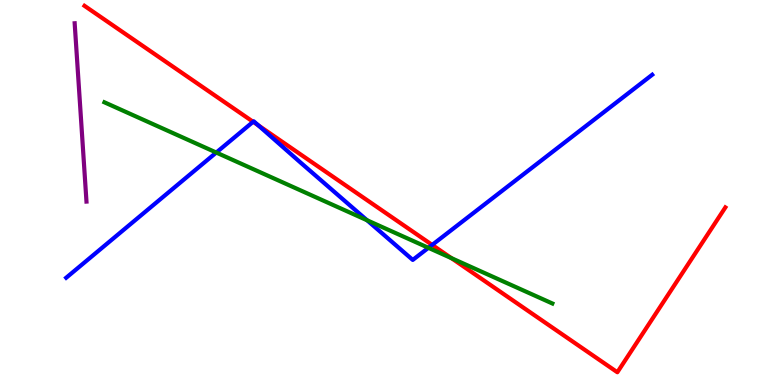[{'lines': ['blue', 'red'], 'intersections': [{'x': 3.27, 'y': 6.84}, {'x': 3.33, 'y': 6.74}, {'x': 5.58, 'y': 3.64}]}, {'lines': ['green', 'red'], 'intersections': [{'x': 5.82, 'y': 3.29}]}, {'lines': ['purple', 'red'], 'intersections': []}, {'lines': ['blue', 'green'], 'intersections': [{'x': 2.79, 'y': 6.04}, {'x': 4.74, 'y': 4.28}, {'x': 5.53, 'y': 3.56}]}, {'lines': ['blue', 'purple'], 'intersections': []}, {'lines': ['green', 'purple'], 'intersections': []}]